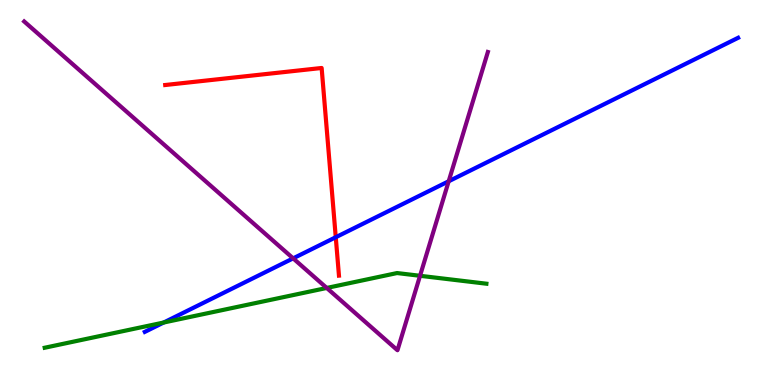[{'lines': ['blue', 'red'], 'intersections': [{'x': 4.33, 'y': 3.84}]}, {'lines': ['green', 'red'], 'intersections': []}, {'lines': ['purple', 'red'], 'intersections': []}, {'lines': ['blue', 'green'], 'intersections': [{'x': 2.11, 'y': 1.62}]}, {'lines': ['blue', 'purple'], 'intersections': [{'x': 3.78, 'y': 3.29}, {'x': 5.79, 'y': 5.29}]}, {'lines': ['green', 'purple'], 'intersections': [{'x': 4.22, 'y': 2.52}, {'x': 5.42, 'y': 2.84}]}]